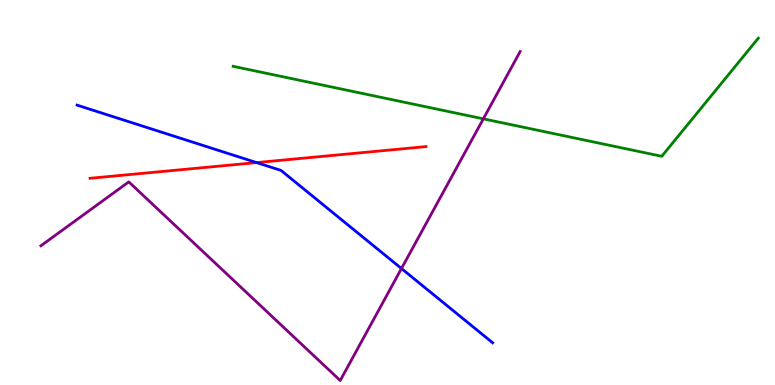[{'lines': ['blue', 'red'], 'intersections': [{'x': 3.31, 'y': 5.78}]}, {'lines': ['green', 'red'], 'intersections': []}, {'lines': ['purple', 'red'], 'intersections': []}, {'lines': ['blue', 'green'], 'intersections': []}, {'lines': ['blue', 'purple'], 'intersections': [{'x': 5.18, 'y': 3.03}]}, {'lines': ['green', 'purple'], 'intersections': [{'x': 6.24, 'y': 6.91}]}]